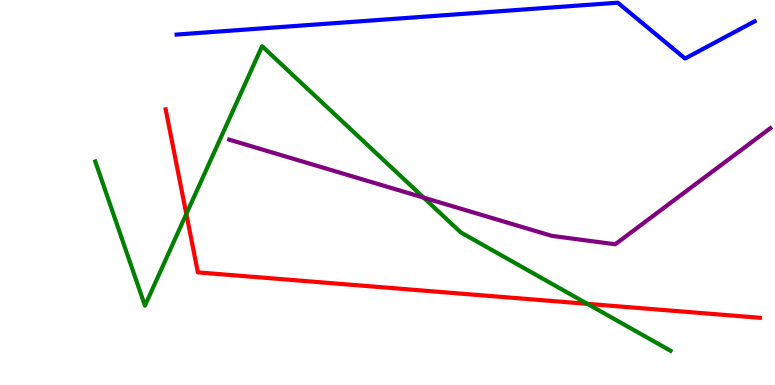[{'lines': ['blue', 'red'], 'intersections': []}, {'lines': ['green', 'red'], 'intersections': [{'x': 2.4, 'y': 4.44}, {'x': 7.58, 'y': 2.11}]}, {'lines': ['purple', 'red'], 'intersections': []}, {'lines': ['blue', 'green'], 'intersections': []}, {'lines': ['blue', 'purple'], 'intersections': []}, {'lines': ['green', 'purple'], 'intersections': [{'x': 5.47, 'y': 4.87}]}]